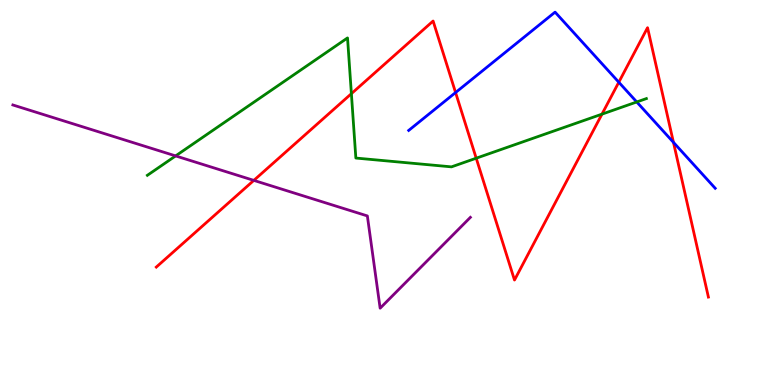[{'lines': ['blue', 'red'], 'intersections': [{'x': 5.88, 'y': 7.6}, {'x': 7.98, 'y': 7.86}, {'x': 8.69, 'y': 6.3}]}, {'lines': ['green', 'red'], 'intersections': [{'x': 4.53, 'y': 7.57}, {'x': 6.14, 'y': 5.89}, {'x': 7.77, 'y': 7.04}]}, {'lines': ['purple', 'red'], 'intersections': [{'x': 3.28, 'y': 5.31}]}, {'lines': ['blue', 'green'], 'intersections': [{'x': 8.22, 'y': 7.35}]}, {'lines': ['blue', 'purple'], 'intersections': []}, {'lines': ['green', 'purple'], 'intersections': [{'x': 2.27, 'y': 5.95}]}]